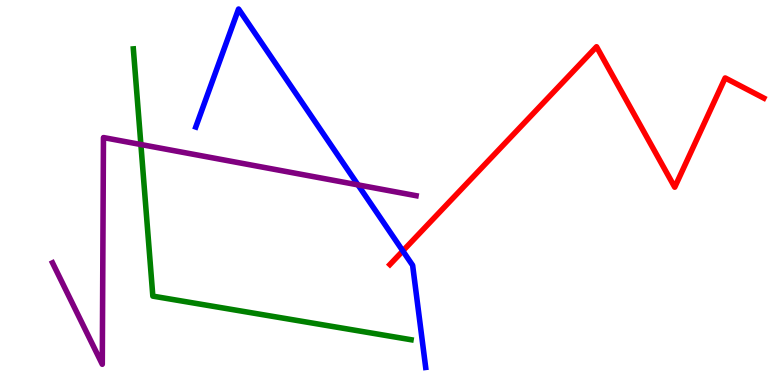[{'lines': ['blue', 'red'], 'intersections': [{'x': 5.2, 'y': 3.48}]}, {'lines': ['green', 'red'], 'intersections': []}, {'lines': ['purple', 'red'], 'intersections': []}, {'lines': ['blue', 'green'], 'intersections': []}, {'lines': ['blue', 'purple'], 'intersections': [{'x': 4.62, 'y': 5.2}]}, {'lines': ['green', 'purple'], 'intersections': [{'x': 1.82, 'y': 6.25}]}]